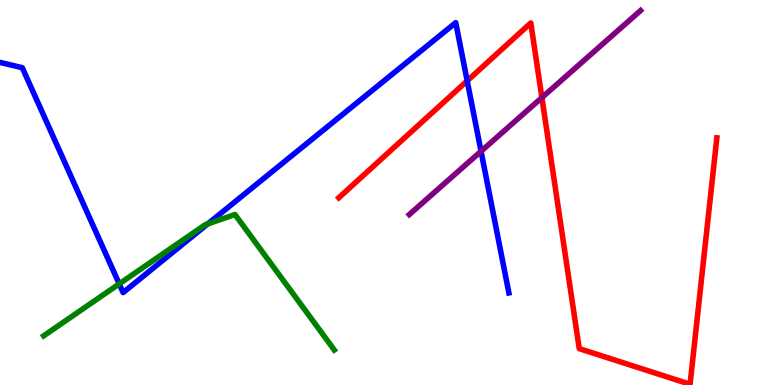[{'lines': ['blue', 'red'], 'intersections': [{'x': 6.03, 'y': 7.9}]}, {'lines': ['green', 'red'], 'intersections': []}, {'lines': ['purple', 'red'], 'intersections': [{'x': 6.99, 'y': 7.47}]}, {'lines': ['blue', 'green'], 'intersections': [{'x': 1.54, 'y': 2.63}, {'x': 2.68, 'y': 4.18}]}, {'lines': ['blue', 'purple'], 'intersections': [{'x': 6.21, 'y': 6.07}]}, {'lines': ['green', 'purple'], 'intersections': []}]